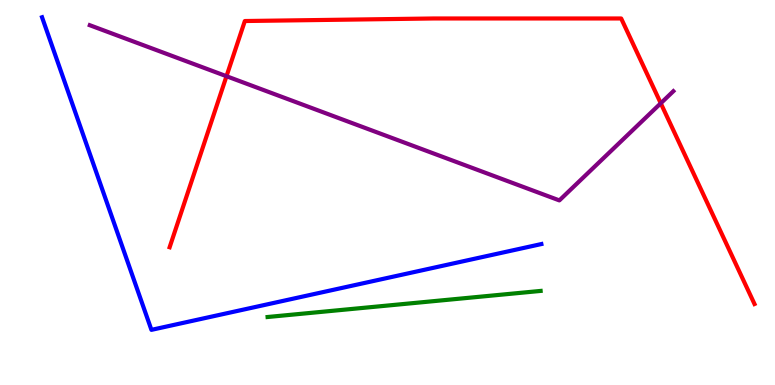[{'lines': ['blue', 'red'], 'intersections': []}, {'lines': ['green', 'red'], 'intersections': []}, {'lines': ['purple', 'red'], 'intersections': [{'x': 2.92, 'y': 8.02}, {'x': 8.53, 'y': 7.32}]}, {'lines': ['blue', 'green'], 'intersections': []}, {'lines': ['blue', 'purple'], 'intersections': []}, {'lines': ['green', 'purple'], 'intersections': []}]